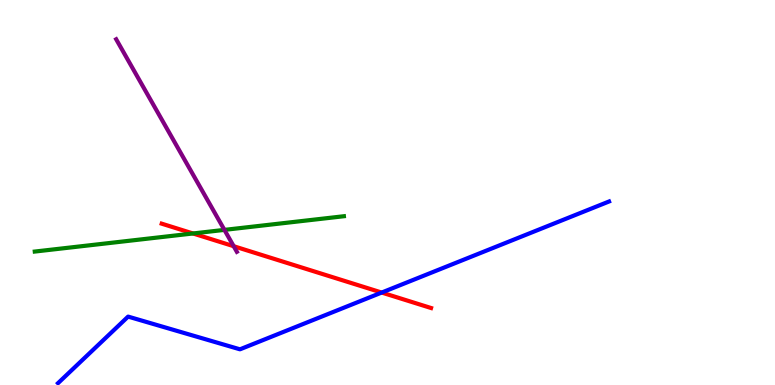[{'lines': ['blue', 'red'], 'intersections': [{'x': 4.93, 'y': 2.4}]}, {'lines': ['green', 'red'], 'intersections': [{'x': 2.49, 'y': 3.94}]}, {'lines': ['purple', 'red'], 'intersections': [{'x': 3.02, 'y': 3.6}]}, {'lines': ['blue', 'green'], 'intersections': []}, {'lines': ['blue', 'purple'], 'intersections': []}, {'lines': ['green', 'purple'], 'intersections': [{'x': 2.9, 'y': 4.03}]}]